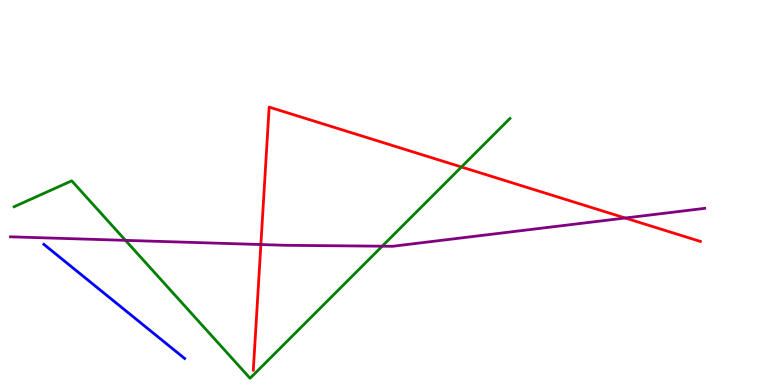[{'lines': ['blue', 'red'], 'intersections': []}, {'lines': ['green', 'red'], 'intersections': [{'x': 5.95, 'y': 5.66}]}, {'lines': ['purple', 'red'], 'intersections': [{'x': 3.37, 'y': 3.65}, {'x': 8.07, 'y': 4.34}]}, {'lines': ['blue', 'green'], 'intersections': []}, {'lines': ['blue', 'purple'], 'intersections': []}, {'lines': ['green', 'purple'], 'intersections': [{'x': 1.62, 'y': 3.76}, {'x': 4.93, 'y': 3.61}]}]